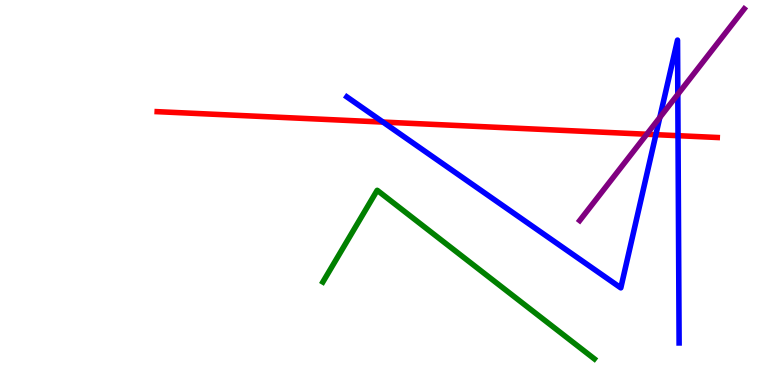[{'lines': ['blue', 'red'], 'intersections': [{'x': 4.94, 'y': 6.83}, {'x': 8.46, 'y': 6.5}, {'x': 8.75, 'y': 6.48}]}, {'lines': ['green', 'red'], 'intersections': []}, {'lines': ['purple', 'red'], 'intersections': [{'x': 8.35, 'y': 6.51}]}, {'lines': ['blue', 'green'], 'intersections': []}, {'lines': ['blue', 'purple'], 'intersections': [{'x': 8.51, 'y': 6.95}, {'x': 8.75, 'y': 7.55}]}, {'lines': ['green', 'purple'], 'intersections': []}]